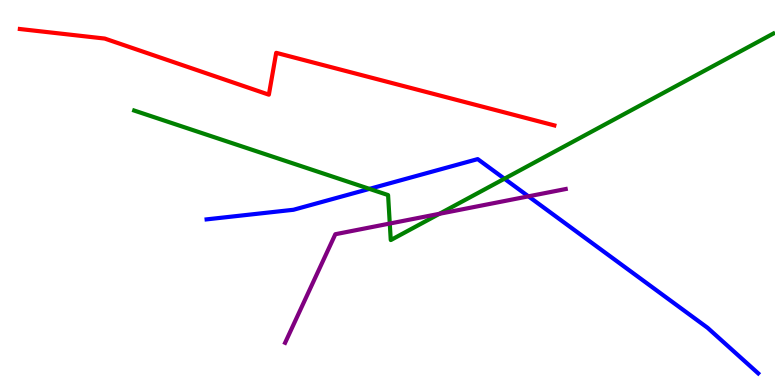[{'lines': ['blue', 'red'], 'intersections': []}, {'lines': ['green', 'red'], 'intersections': []}, {'lines': ['purple', 'red'], 'intersections': []}, {'lines': ['blue', 'green'], 'intersections': [{'x': 4.77, 'y': 5.09}, {'x': 6.51, 'y': 5.36}]}, {'lines': ['blue', 'purple'], 'intersections': [{'x': 6.82, 'y': 4.9}]}, {'lines': ['green', 'purple'], 'intersections': [{'x': 5.03, 'y': 4.19}, {'x': 5.67, 'y': 4.45}]}]